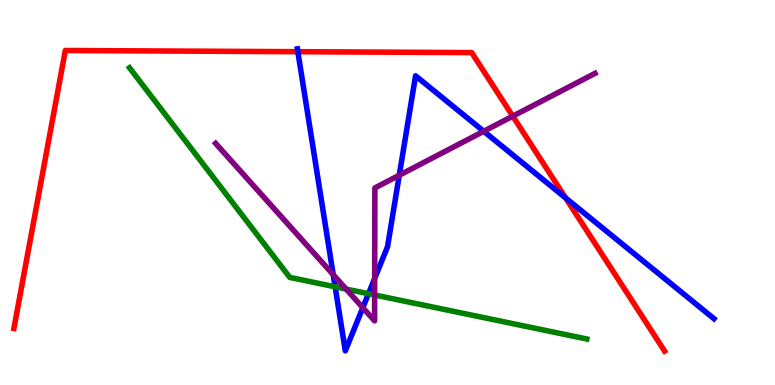[{'lines': ['blue', 'red'], 'intersections': [{'x': 3.84, 'y': 8.66}, {'x': 7.3, 'y': 4.86}]}, {'lines': ['green', 'red'], 'intersections': []}, {'lines': ['purple', 'red'], 'intersections': [{'x': 6.62, 'y': 6.98}]}, {'lines': ['blue', 'green'], 'intersections': [{'x': 4.32, 'y': 2.55}, {'x': 4.75, 'y': 2.37}]}, {'lines': ['blue', 'purple'], 'intersections': [{'x': 4.3, 'y': 2.87}, {'x': 4.68, 'y': 2.01}, {'x': 4.83, 'y': 2.77}, {'x': 5.15, 'y': 5.45}, {'x': 6.24, 'y': 6.59}]}, {'lines': ['green', 'purple'], 'intersections': [{'x': 4.47, 'y': 2.49}, {'x': 4.83, 'y': 2.34}]}]